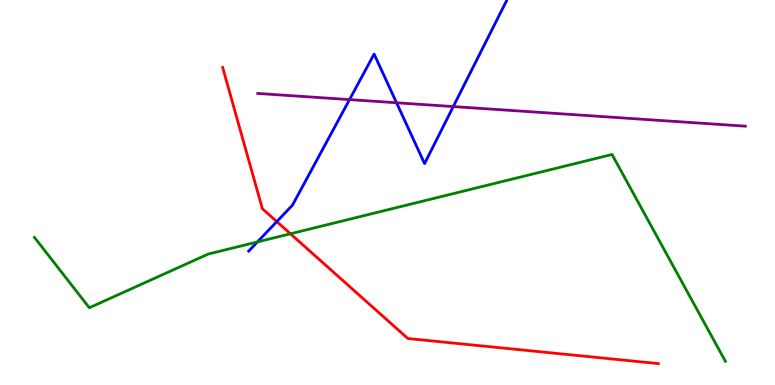[{'lines': ['blue', 'red'], 'intersections': [{'x': 3.57, 'y': 4.24}]}, {'lines': ['green', 'red'], 'intersections': [{'x': 3.75, 'y': 3.93}]}, {'lines': ['purple', 'red'], 'intersections': []}, {'lines': ['blue', 'green'], 'intersections': [{'x': 3.32, 'y': 3.72}]}, {'lines': ['blue', 'purple'], 'intersections': [{'x': 4.51, 'y': 7.41}, {'x': 5.12, 'y': 7.33}, {'x': 5.85, 'y': 7.23}]}, {'lines': ['green', 'purple'], 'intersections': []}]